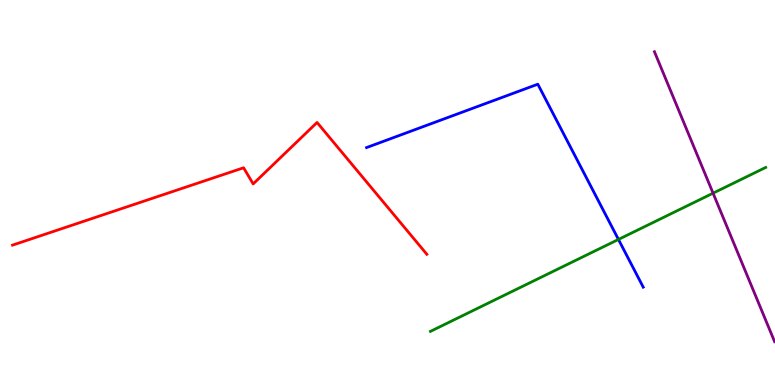[{'lines': ['blue', 'red'], 'intersections': []}, {'lines': ['green', 'red'], 'intersections': []}, {'lines': ['purple', 'red'], 'intersections': []}, {'lines': ['blue', 'green'], 'intersections': [{'x': 7.98, 'y': 3.78}]}, {'lines': ['blue', 'purple'], 'intersections': []}, {'lines': ['green', 'purple'], 'intersections': [{'x': 9.2, 'y': 4.98}]}]